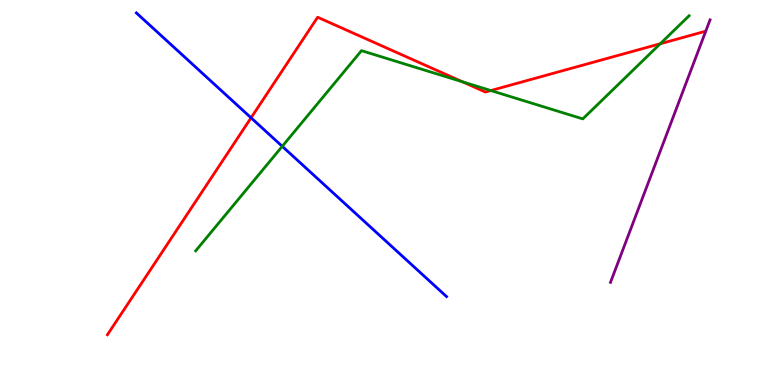[{'lines': ['blue', 'red'], 'intersections': [{'x': 3.24, 'y': 6.94}]}, {'lines': ['green', 'red'], 'intersections': [{'x': 5.97, 'y': 7.88}, {'x': 6.33, 'y': 7.65}, {'x': 8.52, 'y': 8.86}]}, {'lines': ['purple', 'red'], 'intersections': []}, {'lines': ['blue', 'green'], 'intersections': [{'x': 3.64, 'y': 6.2}]}, {'lines': ['blue', 'purple'], 'intersections': []}, {'lines': ['green', 'purple'], 'intersections': []}]